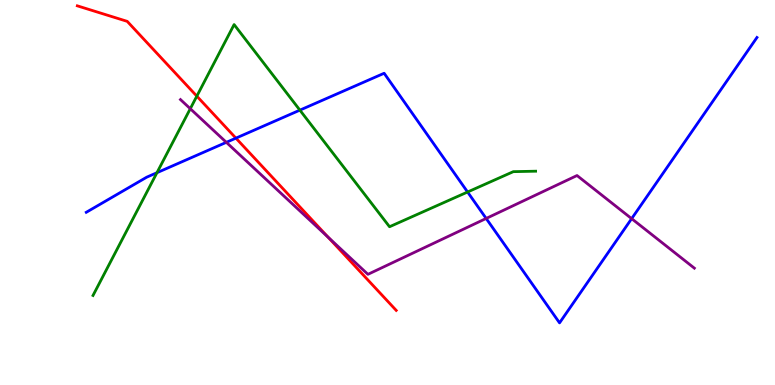[{'lines': ['blue', 'red'], 'intersections': [{'x': 3.04, 'y': 6.41}]}, {'lines': ['green', 'red'], 'intersections': [{'x': 2.54, 'y': 7.5}]}, {'lines': ['purple', 'red'], 'intersections': [{'x': 4.23, 'y': 3.84}]}, {'lines': ['blue', 'green'], 'intersections': [{'x': 2.03, 'y': 5.51}, {'x': 3.87, 'y': 7.14}, {'x': 6.03, 'y': 5.01}]}, {'lines': ['blue', 'purple'], 'intersections': [{'x': 2.92, 'y': 6.3}, {'x': 6.27, 'y': 4.33}, {'x': 8.15, 'y': 4.32}]}, {'lines': ['green', 'purple'], 'intersections': [{'x': 2.46, 'y': 7.18}]}]